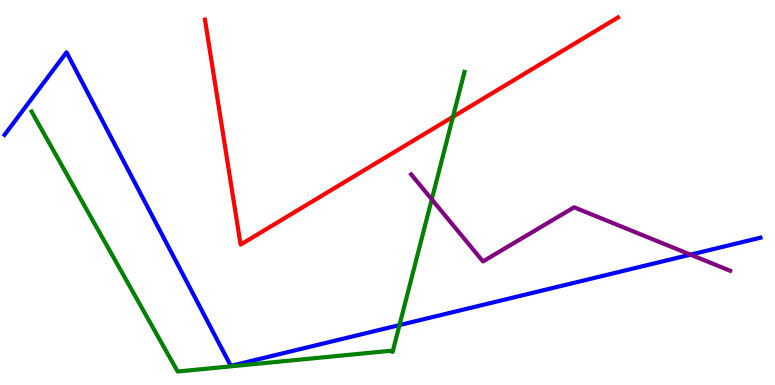[{'lines': ['blue', 'red'], 'intersections': []}, {'lines': ['green', 'red'], 'intersections': [{'x': 5.84, 'y': 6.97}]}, {'lines': ['purple', 'red'], 'intersections': []}, {'lines': ['blue', 'green'], 'intersections': [{'x': 5.15, 'y': 1.56}]}, {'lines': ['blue', 'purple'], 'intersections': [{'x': 8.91, 'y': 3.39}]}, {'lines': ['green', 'purple'], 'intersections': [{'x': 5.57, 'y': 4.82}]}]